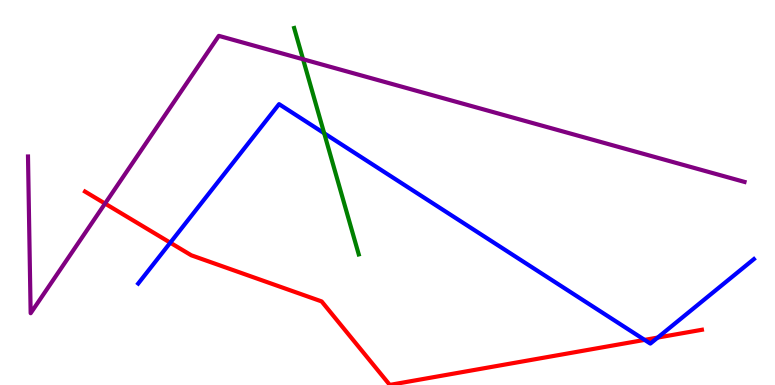[{'lines': ['blue', 'red'], 'intersections': [{'x': 2.2, 'y': 3.7}, {'x': 8.32, 'y': 1.17}, {'x': 8.49, 'y': 1.23}]}, {'lines': ['green', 'red'], 'intersections': []}, {'lines': ['purple', 'red'], 'intersections': [{'x': 1.36, 'y': 4.71}]}, {'lines': ['blue', 'green'], 'intersections': [{'x': 4.18, 'y': 6.54}]}, {'lines': ['blue', 'purple'], 'intersections': []}, {'lines': ['green', 'purple'], 'intersections': [{'x': 3.91, 'y': 8.46}]}]